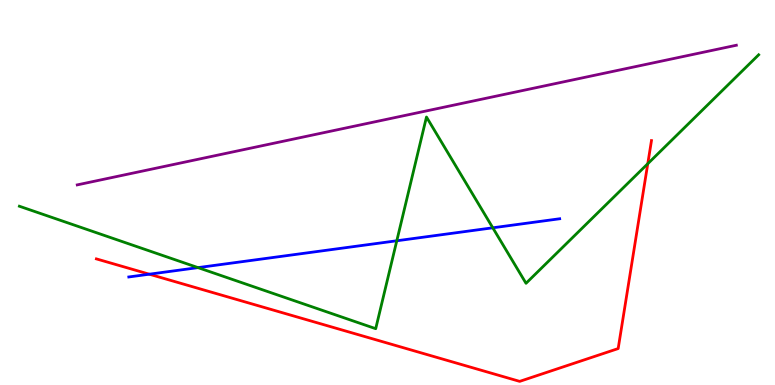[{'lines': ['blue', 'red'], 'intersections': [{'x': 1.93, 'y': 2.88}]}, {'lines': ['green', 'red'], 'intersections': [{'x': 8.36, 'y': 5.75}]}, {'lines': ['purple', 'red'], 'intersections': []}, {'lines': ['blue', 'green'], 'intersections': [{'x': 2.56, 'y': 3.05}, {'x': 5.12, 'y': 3.75}, {'x': 6.36, 'y': 4.08}]}, {'lines': ['blue', 'purple'], 'intersections': []}, {'lines': ['green', 'purple'], 'intersections': []}]